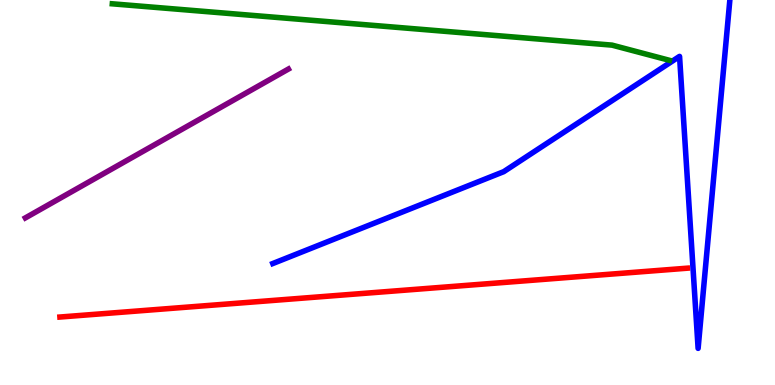[{'lines': ['blue', 'red'], 'intersections': []}, {'lines': ['green', 'red'], 'intersections': []}, {'lines': ['purple', 'red'], 'intersections': []}, {'lines': ['blue', 'green'], 'intersections': []}, {'lines': ['blue', 'purple'], 'intersections': []}, {'lines': ['green', 'purple'], 'intersections': []}]